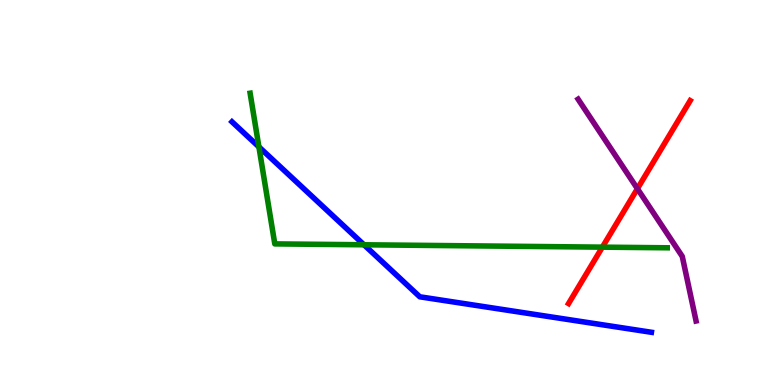[{'lines': ['blue', 'red'], 'intersections': []}, {'lines': ['green', 'red'], 'intersections': [{'x': 7.77, 'y': 3.58}]}, {'lines': ['purple', 'red'], 'intersections': [{'x': 8.22, 'y': 5.1}]}, {'lines': ['blue', 'green'], 'intersections': [{'x': 3.34, 'y': 6.18}, {'x': 4.7, 'y': 3.64}]}, {'lines': ['blue', 'purple'], 'intersections': []}, {'lines': ['green', 'purple'], 'intersections': []}]